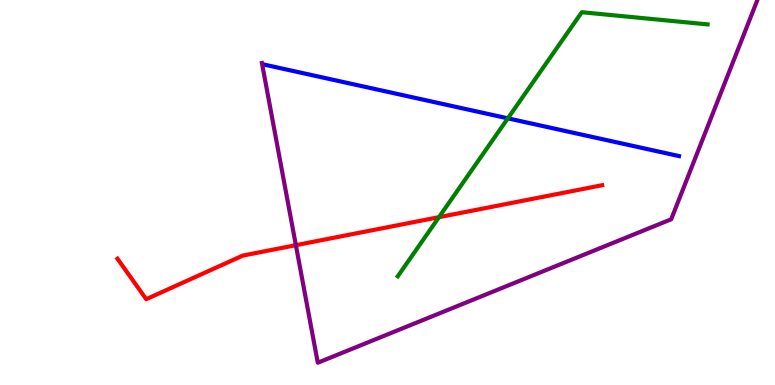[{'lines': ['blue', 'red'], 'intersections': []}, {'lines': ['green', 'red'], 'intersections': [{'x': 5.66, 'y': 4.36}]}, {'lines': ['purple', 'red'], 'intersections': [{'x': 3.82, 'y': 3.63}]}, {'lines': ['blue', 'green'], 'intersections': [{'x': 6.55, 'y': 6.93}]}, {'lines': ['blue', 'purple'], 'intersections': []}, {'lines': ['green', 'purple'], 'intersections': []}]